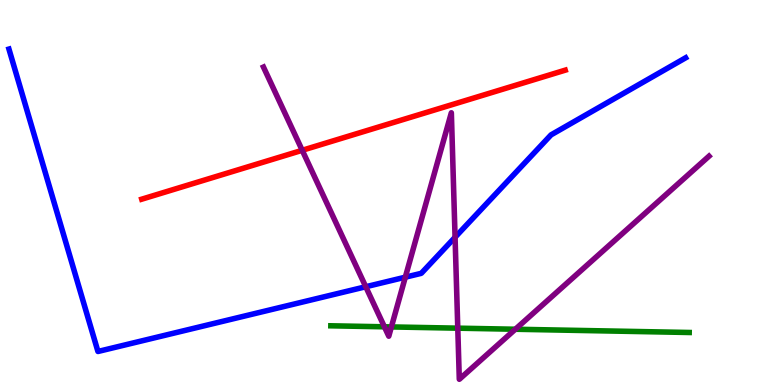[{'lines': ['blue', 'red'], 'intersections': []}, {'lines': ['green', 'red'], 'intersections': []}, {'lines': ['purple', 'red'], 'intersections': [{'x': 3.9, 'y': 6.1}]}, {'lines': ['blue', 'green'], 'intersections': []}, {'lines': ['blue', 'purple'], 'intersections': [{'x': 4.72, 'y': 2.55}, {'x': 5.23, 'y': 2.8}, {'x': 5.87, 'y': 3.84}]}, {'lines': ['green', 'purple'], 'intersections': [{'x': 4.96, 'y': 1.51}, {'x': 5.05, 'y': 1.51}, {'x': 5.91, 'y': 1.48}, {'x': 6.65, 'y': 1.45}]}]